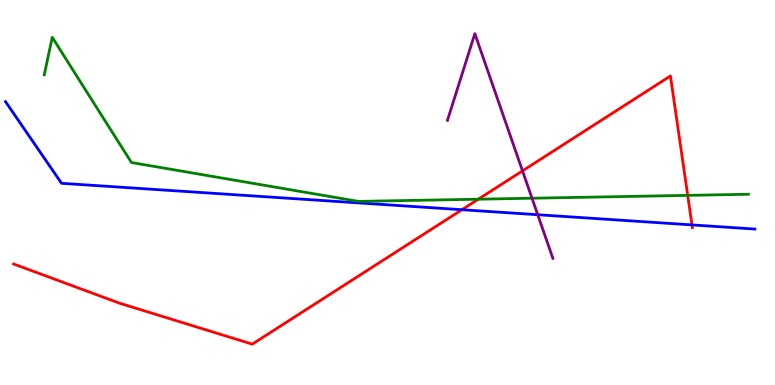[{'lines': ['blue', 'red'], 'intersections': [{'x': 5.96, 'y': 4.55}, {'x': 8.93, 'y': 4.16}]}, {'lines': ['green', 'red'], 'intersections': [{'x': 6.17, 'y': 4.83}, {'x': 8.87, 'y': 4.93}]}, {'lines': ['purple', 'red'], 'intersections': [{'x': 6.74, 'y': 5.56}]}, {'lines': ['blue', 'green'], 'intersections': []}, {'lines': ['blue', 'purple'], 'intersections': [{'x': 6.94, 'y': 4.42}]}, {'lines': ['green', 'purple'], 'intersections': [{'x': 6.86, 'y': 4.85}]}]